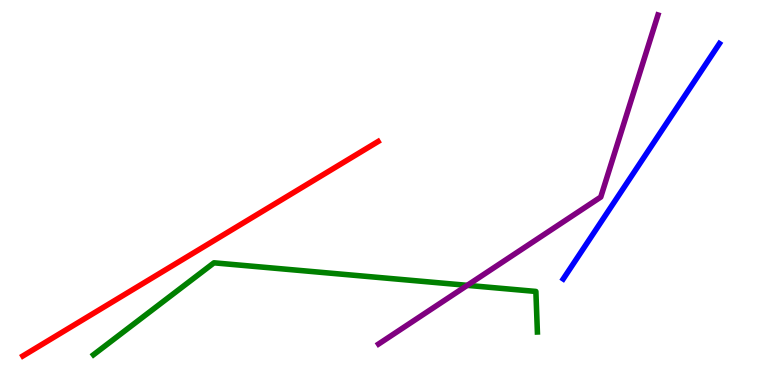[{'lines': ['blue', 'red'], 'intersections': []}, {'lines': ['green', 'red'], 'intersections': []}, {'lines': ['purple', 'red'], 'intersections': []}, {'lines': ['blue', 'green'], 'intersections': []}, {'lines': ['blue', 'purple'], 'intersections': []}, {'lines': ['green', 'purple'], 'intersections': [{'x': 6.03, 'y': 2.59}]}]